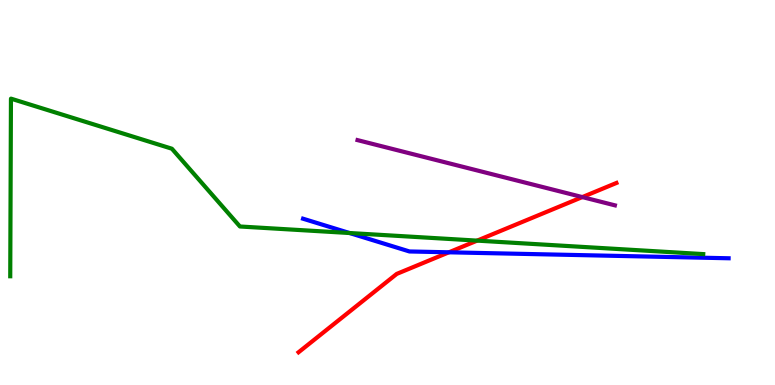[{'lines': ['blue', 'red'], 'intersections': [{'x': 5.79, 'y': 3.45}]}, {'lines': ['green', 'red'], 'intersections': [{'x': 6.16, 'y': 3.75}]}, {'lines': ['purple', 'red'], 'intersections': [{'x': 7.51, 'y': 4.88}]}, {'lines': ['blue', 'green'], 'intersections': [{'x': 4.51, 'y': 3.95}]}, {'lines': ['blue', 'purple'], 'intersections': []}, {'lines': ['green', 'purple'], 'intersections': []}]